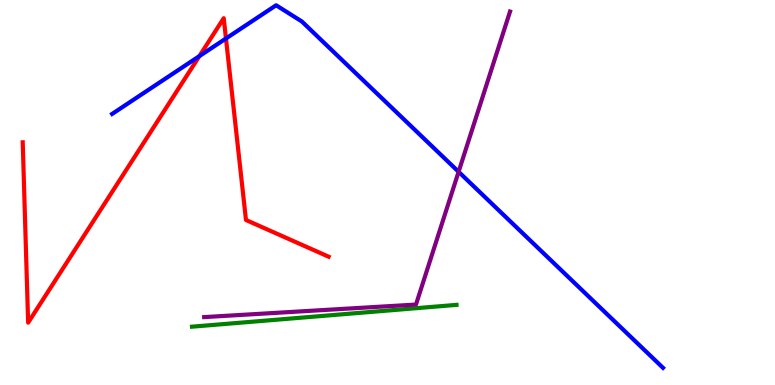[{'lines': ['blue', 'red'], 'intersections': [{'x': 2.57, 'y': 8.54}, {'x': 2.92, 'y': 9.0}]}, {'lines': ['green', 'red'], 'intersections': []}, {'lines': ['purple', 'red'], 'intersections': []}, {'lines': ['blue', 'green'], 'intersections': []}, {'lines': ['blue', 'purple'], 'intersections': [{'x': 5.92, 'y': 5.54}]}, {'lines': ['green', 'purple'], 'intersections': []}]